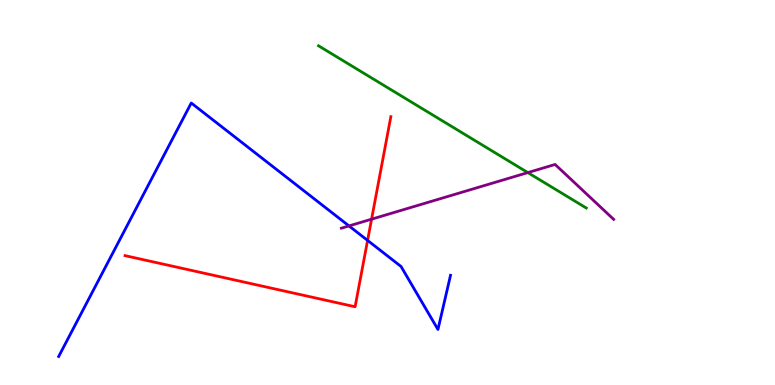[{'lines': ['blue', 'red'], 'intersections': [{'x': 4.74, 'y': 3.76}]}, {'lines': ['green', 'red'], 'intersections': []}, {'lines': ['purple', 'red'], 'intersections': [{'x': 4.79, 'y': 4.31}]}, {'lines': ['blue', 'green'], 'intersections': []}, {'lines': ['blue', 'purple'], 'intersections': [{'x': 4.5, 'y': 4.13}]}, {'lines': ['green', 'purple'], 'intersections': [{'x': 6.81, 'y': 5.52}]}]